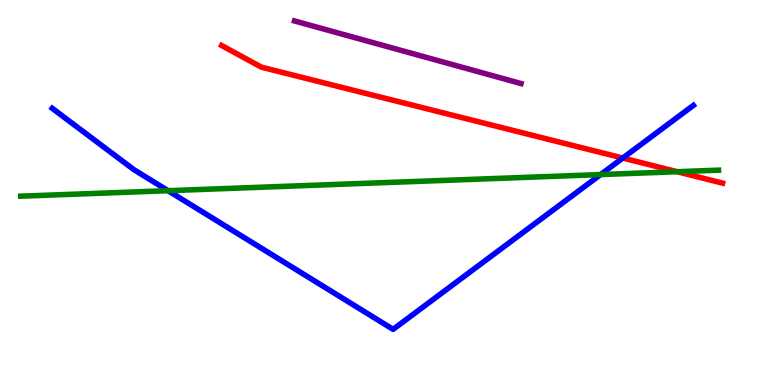[{'lines': ['blue', 'red'], 'intersections': [{'x': 8.04, 'y': 5.9}]}, {'lines': ['green', 'red'], 'intersections': [{'x': 8.74, 'y': 5.54}]}, {'lines': ['purple', 'red'], 'intersections': []}, {'lines': ['blue', 'green'], 'intersections': [{'x': 2.17, 'y': 5.05}, {'x': 7.75, 'y': 5.47}]}, {'lines': ['blue', 'purple'], 'intersections': []}, {'lines': ['green', 'purple'], 'intersections': []}]